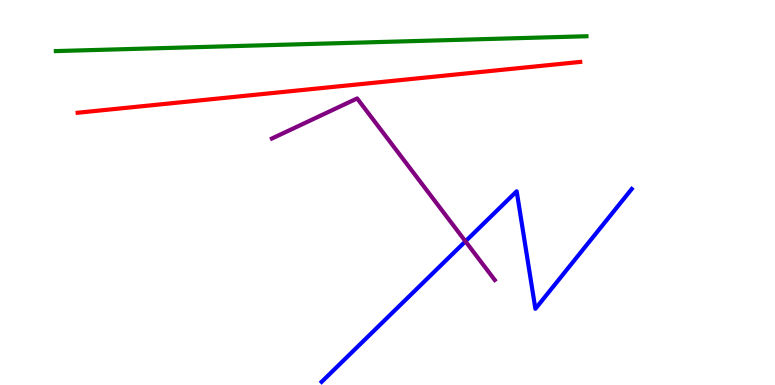[{'lines': ['blue', 'red'], 'intersections': []}, {'lines': ['green', 'red'], 'intersections': []}, {'lines': ['purple', 'red'], 'intersections': []}, {'lines': ['blue', 'green'], 'intersections': []}, {'lines': ['blue', 'purple'], 'intersections': [{'x': 6.01, 'y': 3.73}]}, {'lines': ['green', 'purple'], 'intersections': []}]